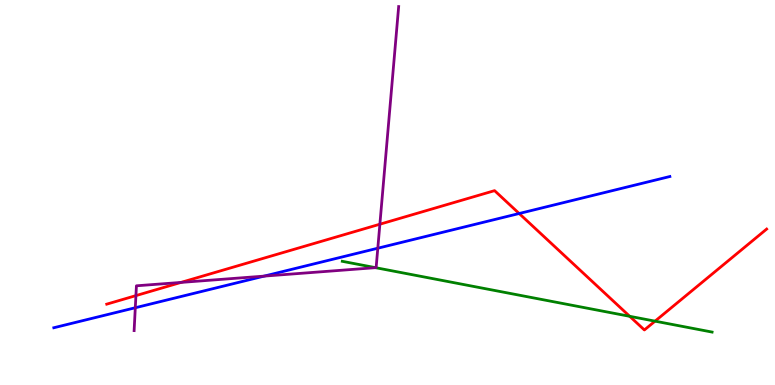[{'lines': ['blue', 'red'], 'intersections': [{'x': 6.7, 'y': 4.45}]}, {'lines': ['green', 'red'], 'intersections': [{'x': 8.13, 'y': 1.78}, {'x': 8.45, 'y': 1.66}]}, {'lines': ['purple', 'red'], 'intersections': [{'x': 1.75, 'y': 2.32}, {'x': 2.34, 'y': 2.66}, {'x': 4.9, 'y': 4.18}]}, {'lines': ['blue', 'green'], 'intersections': []}, {'lines': ['blue', 'purple'], 'intersections': [{'x': 1.75, 'y': 2.01}, {'x': 3.41, 'y': 2.83}, {'x': 4.87, 'y': 3.55}]}, {'lines': ['green', 'purple'], 'intersections': [{'x': 4.85, 'y': 3.05}]}]